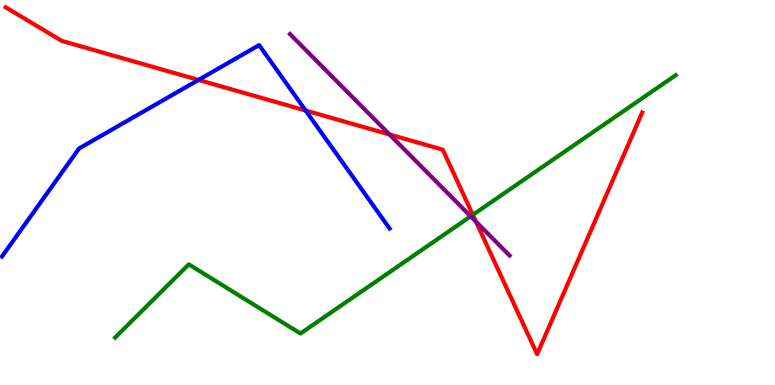[{'lines': ['blue', 'red'], 'intersections': [{'x': 2.56, 'y': 7.92}, {'x': 3.94, 'y': 7.13}]}, {'lines': ['green', 'red'], 'intersections': [{'x': 6.1, 'y': 4.42}]}, {'lines': ['purple', 'red'], 'intersections': [{'x': 5.03, 'y': 6.51}, {'x': 6.14, 'y': 4.24}]}, {'lines': ['blue', 'green'], 'intersections': []}, {'lines': ['blue', 'purple'], 'intersections': []}, {'lines': ['green', 'purple'], 'intersections': [{'x': 6.07, 'y': 4.38}]}]